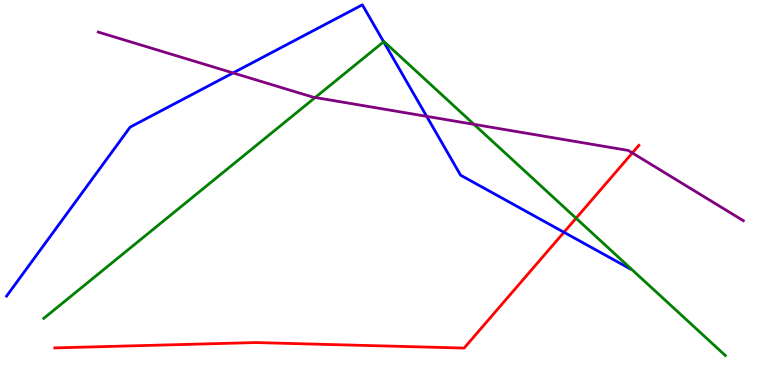[{'lines': ['blue', 'red'], 'intersections': [{'x': 7.28, 'y': 3.97}]}, {'lines': ['green', 'red'], 'intersections': [{'x': 7.43, 'y': 4.33}]}, {'lines': ['purple', 'red'], 'intersections': [{'x': 8.16, 'y': 6.03}]}, {'lines': ['blue', 'green'], 'intersections': [{'x': 4.95, 'y': 8.91}]}, {'lines': ['blue', 'purple'], 'intersections': [{'x': 3.01, 'y': 8.11}, {'x': 5.51, 'y': 6.98}]}, {'lines': ['green', 'purple'], 'intersections': [{'x': 4.07, 'y': 7.47}, {'x': 6.12, 'y': 6.77}]}]